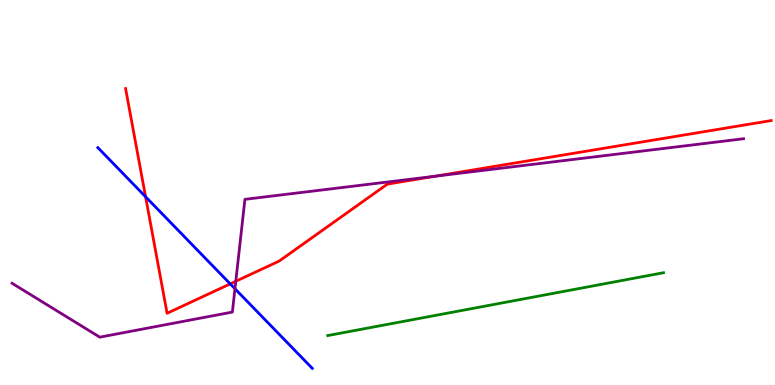[{'lines': ['blue', 'red'], 'intersections': [{'x': 1.88, 'y': 4.89}, {'x': 2.97, 'y': 2.63}]}, {'lines': ['green', 'red'], 'intersections': []}, {'lines': ['purple', 'red'], 'intersections': [{'x': 3.04, 'y': 2.69}, {'x': 5.61, 'y': 5.42}]}, {'lines': ['blue', 'green'], 'intersections': []}, {'lines': ['blue', 'purple'], 'intersections': [{'x': 3.03, 'y': 2.5}]}, {'lines': ['green', 'purple'], 'intersections': []}]